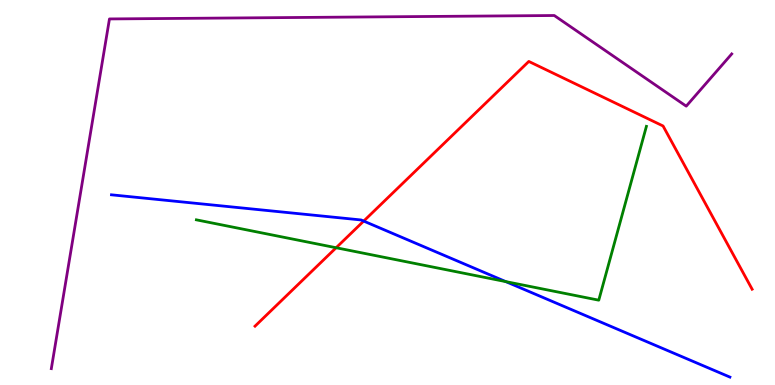[{'lines': ['blue', 'red'], 'intersections': [{'x': 4.69, 'y': 4.26}]}, {'lines': ['green', 'red'], 'intersections': [{'x': 4.34, 'y': 3.57}]}, {'lines': ['purple', 'red'], 'intersections': []}, {'lines': ['blue', 'green'], 'intersections': [{'x': 6.53, 'y': 2.69}]}, {'lines': ['blue', 'purple'], 'intersections': []}, {'lines': ['green', 'purple'], 'intersections': []}]